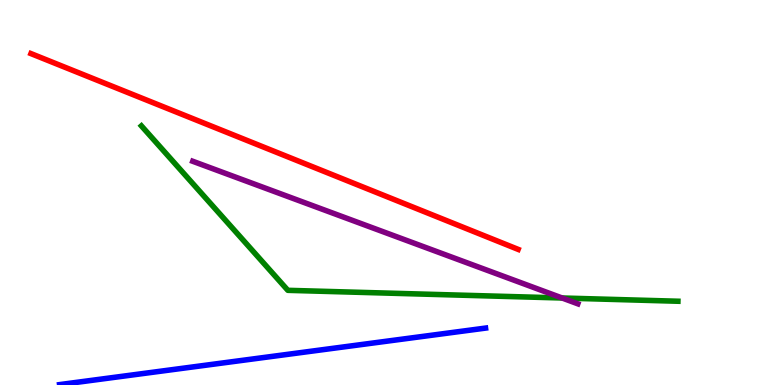[{'lines': ['blue', 'red'], 'intersections': []}, {'lines': ['green', 'red'], 'intersections': []}, {'lines': ['purple', 'red'], 'intersections': []}, {'lines': ['blue', 'green'], 'intersections': []}, {'lines': ['blue', 'purple'], 'intersections': []}, {'lines': ['green', 'purple'], 'intersections': [{'x': 7.25, 'y': 2.26}]}]